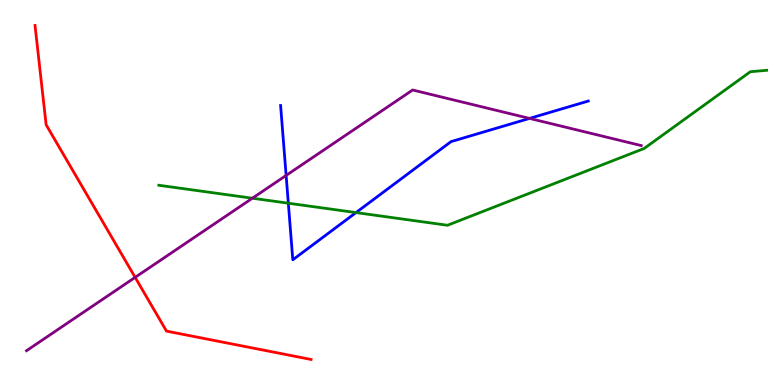[{'lines': ['blue', 'red'], 'intersections': []}, {'lines': ['green', 'red'], 'intersections': []}, {'lines': ['purple', 'red'], 'intersections': [{'x': 1.74, 'y': 2.8}]}, {'lines': ['blue', 'green'], 'intersections': [{'x': 3.72, 'y': 4.72}, {'x': 4.59, 'y': 4.48}]}, {'lines': ['blue', 'purple'], 'intersections': [{'x': 3.69, 'y': 5.44}, {'x': 6.83, 'y': 6.92}]}, {'lines': ['green', 'purple'], 'intersections': [{'x': 3.26, 'y': 4.85}]}]